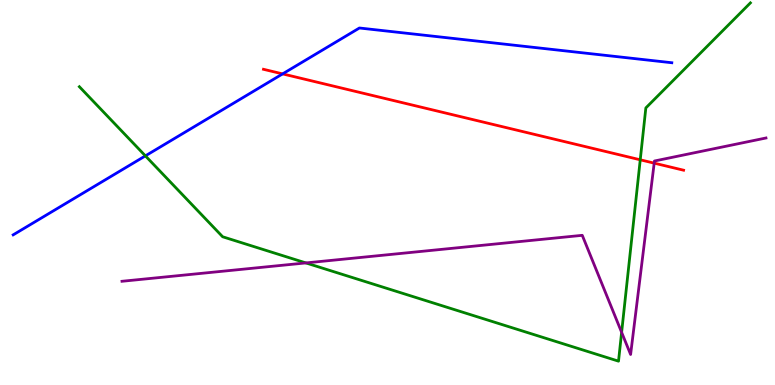[{'lines': ['blue', 'red'], 'intersections': [{'x': 3.65, 'y': 8.08}]}, {'lines': ['green', 'red'], 'intersections': [{'x': 8.26, 'y': 5.85}]}, {'lines': ['purple', 'red'], 'intersections': [{'x': 8.44, 'y': 5.76}]}, {'lines': ['blue', 'green'], 'intersections': [{'x': 1.88, 'y': 5.95}]}, {'lines': ['blue', 'purple'], 'intersections': []}, {'lines': ['green', 'purple'], 'intersections': [{'x': 3.95, 'y': 3.17}, {'x': 8.02, 'y': 1.37}]}]